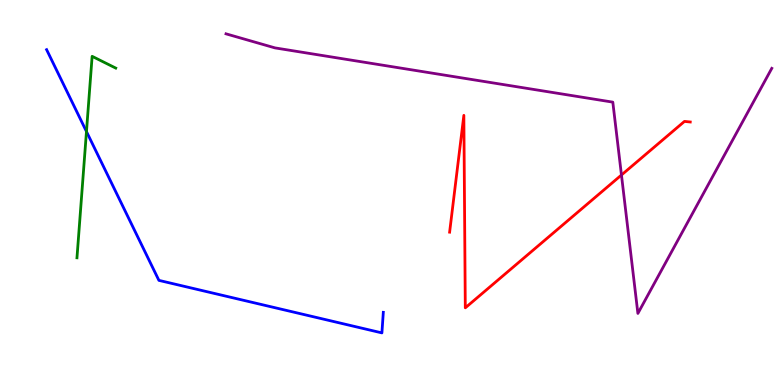[{'lines': ['blue', 'red'], 'intersections': []}, {'lines': ['green', 'red'], 'intersections': []}, {'lines': ['purple', 'red'], 'intersections': [{'x': 8.02, 'y': 5.45}]}, {'lines': ['blue', 'green'], 'intersections': [{'x': 1.12, 'y': 6.58}]}, {'lines': ['blue', 'purple'], 'intersections': []}, {'lines': ['green', 'purple'], 'intersections': []}]